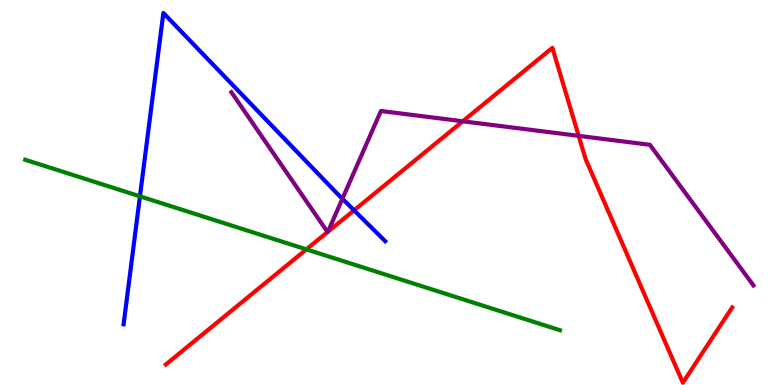[{'lines': ['blue', 'red'], 'intersections': [{'x': 4.57, 'y': 4.54}]}, {'lines': ['green', 'red'], 'intersections': [{'x': 3.95, 'y': 3.52}]}, {'lines': ['purple', 'red'], 'intersections': [{'x': 4.23, 'y': 3.97}, {'x': 4.23, 'y': 3.98}, {'x': 5.97, 'y': 6.85}, {'x': 7.47, 'y': 6.47}]}, {'lines': ['blue', 'green'], 'intersections': [{'x': 1.81, 'y': 4.9}]}, {'lines': ['blue', 'purple'], 'intersections': [{'x': 4.42, 'y': 4.84}]}, {'lines': ['green', 'purple'], 'intersections': []}]